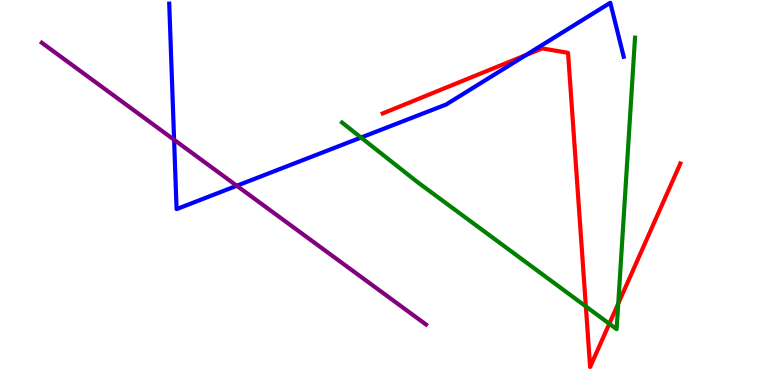[{'lines': ['blue', 'red'], 'intersections': [{'x': 6.79, 'y': 8.57}]}, {'lines': ['green', 'red'], 'intersections': [{'x': 7.56, 'y': 2.04}, {'x': 7.86, 'y': 1.59}, {'x': 7.98, 'y': 2.12}]}, {'lines': ['purple', 'red'], 'intersections': []}, {'lines': ['blue', 'green'], 'intersections': [{'x': 4.66, 'y': 6.43}]}, {'lines': ['blue', 'purple'], 'intersections': [{'x': 2.25, 'y': 6.37}, {'x': 3.06, 'y': 5.18}]}, {'lines': ['green', 'purple'], 'intersections': []}]